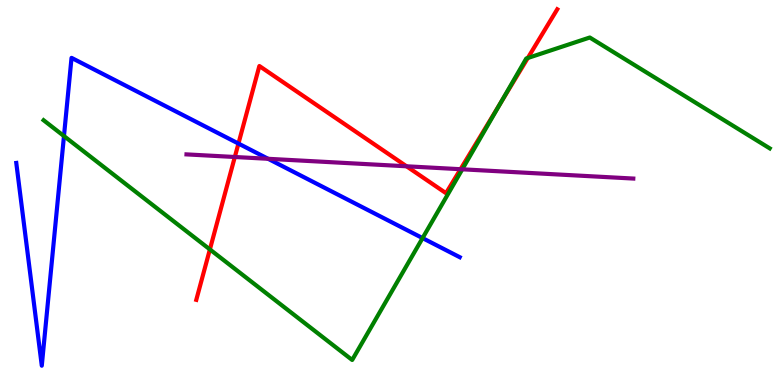[{'lines': ['blue', 'red'], 'intersections': [{'x': 3.08, 'y': 6.27}]}, {'lines': ['green', 'red'], 'intersections': [{'x': 2.71, 'y': 3.52}, {'x': 6.46, 'y': 7.32}, {'x': 6.81, 'y': 8.49}]}, {'lines': ['purple', 'red'], 'intersections': [{'x': 3.03, 'y': 5.92}, {'x': 5.25, 'y': 5.68}, {'x': 5.94, 'y': 5.6}]}, {'lines': ['blue', 'green'], 'intersections': [{'x': 0.825, 'y': 6.47}, {'x': 5.45, 'y': 3.82}]}, {'lines': ['blue', 'purple'], 'intersections': [{'x': 3.46, 'y': 5.88}]}, {'lines': ['green', 'purple'], 'intersections': [{'x': 5.96, 'y': 5.6}]}]